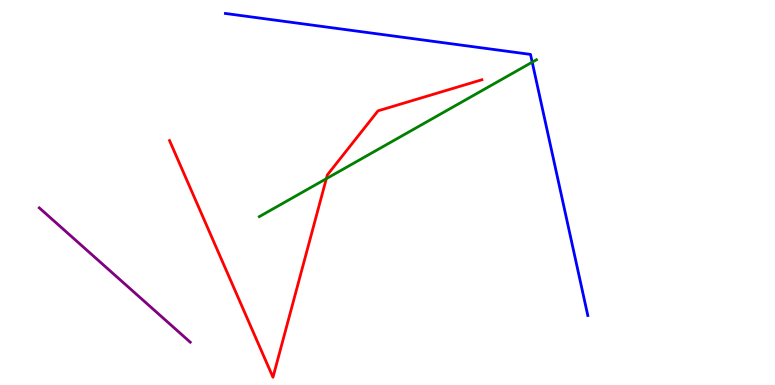[{'lines': ['blue', 'red'], 'intersections': []}, {'lines': ['green', 'red'], 'intersections': [{'x': 4.21, 'y': 5.36}]}, {'lines': ['purple', 'red'], 'intersections': []}, {'lines': ['blue', 'green'], 'intersections': [{'x': 6.87, 'y': 8.39}]}, {'lines': ['blue', 'purple'], 'intersections': []}, {'lines': ['green', 'purple'], 'intersections': []}]